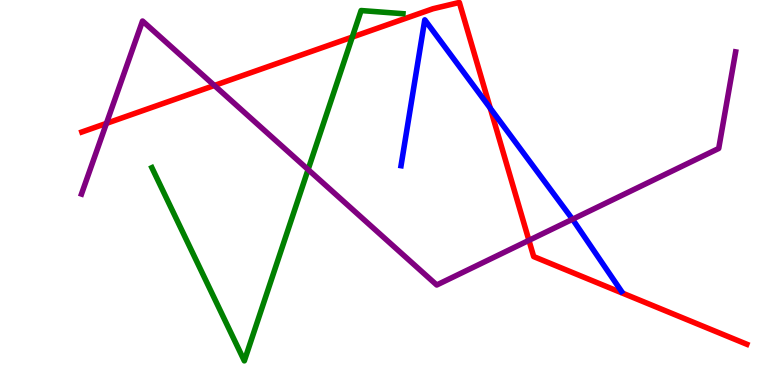[{'lines': ['blue', 'red'], 'intersections': [{'x': 6.33, 'y': 7.19}]}, {'lines': ['green', 'red'], 'intersections': [{'x': 4.55, 'y': 9.04}]}, {'lines': ['purple', 'red'], 'intersections': [{'x': 1.37, 'y': 6.8}, {'x': 2.77, 'y': 7.78}, {'x': 6.82, 'y': 3.76}]}, {'lines': ['blue', 'green'], 'intersections': []}, {'lines': ['blue', 'purple'], 'intersections': [{'x': 7.39, 'y': 4.31}]}, {'lines': ['green', 'purple'], 'intersections': [{'x': 3.98, 'y': 5.6}]}]